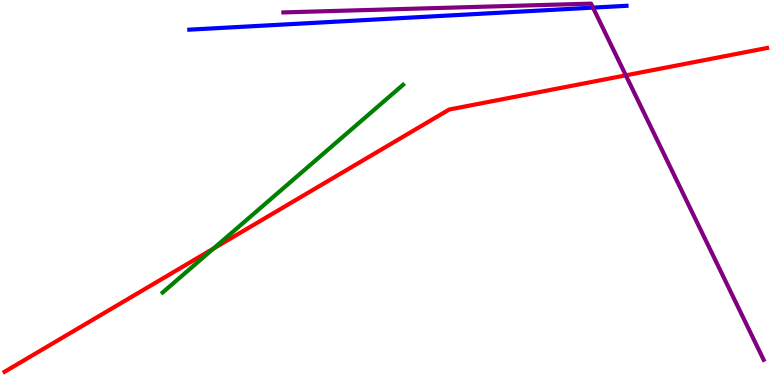[{'lines': ['blue', 'red'], 'intersections': []}, {'lines': ['green', 'red'], 'intersections': [{'x': 2.75, 'y': 3.54}]}, {'lines': ['purple', 'red'], 'intersections': [{'x': 8.08, 'y': 8.04}]}, {'lines': ['blue', 'green'], 'intersections': []}, {'lines': ['blue', 'purple'], 'intersections': [{'x': 7.65, 'y': 9.8}]}, {'lines': ['green', 'purple'], 'intersections': []}]